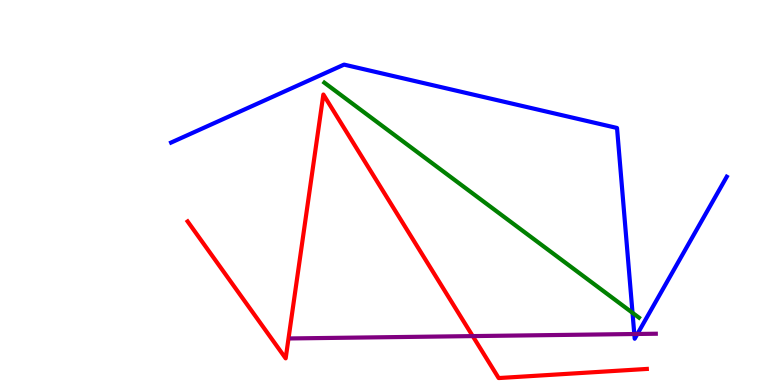[{'lines': ['blue', 'red'], 'intersections': []}, {'lines': ['green', 'red'], 'intersections': []}, {'lines': ['purple', 'red'], 'intersections': [{'x': 6.1, 'y': 1.27}]}, {'lines': ['blue', 'green'], 'intersections': [{'x': 8.16, 'y': 1.87}]}, {'lines': ['blue', 'purple'], 'intersections': [{'x': 8.18, 'y': 1.32}, {'x': 8.22, 'y': 1.33}]}, {'lines': ['green', 'purple'], 'intersections': []}]